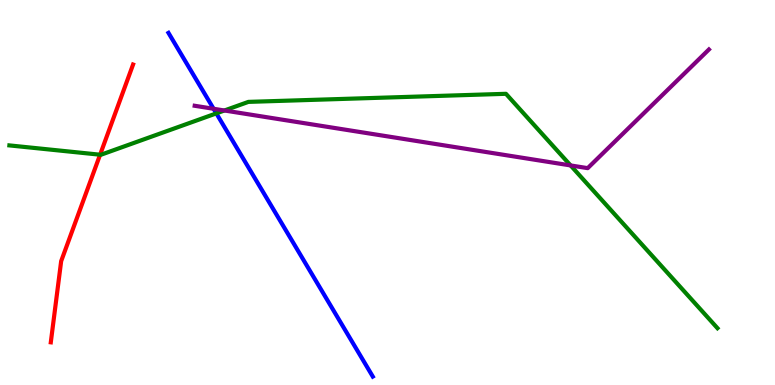[{'lines': ['blue', 'red'], 'intersections': []}, {'lines': ['green', 'red'], 'intersections': [{'x': 1.29, 'y': 5.98}]}, {'lines': ['purple', 'red'], 'intersections': []}, {'lines': ['blue', 'green'], 'intersections': [{'x': 2.79, 'y': 7.06}]}, {'lines': ['blue', 'purple'], 'intersections': [{'x': 2.76, 'y': 7.17}]}, {'lines': ['green', 'purple'], 'intersections': [{'x': 2.9, 'y': 7.13}, {'x': 7.36, 'y': 5.7}]}]